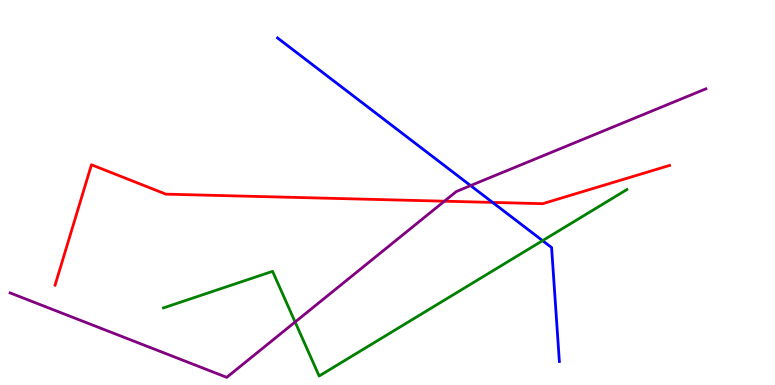[{'lines': ['blue', 'red'], 'intersections': [{'x': 6.36, 'y': 4.74}]}, {'lines': ['green', 'red'], 'intersections': []}, {'lines': ['purple', 'red'], 'intersections': [{'x': 5.73, 'y': 4.77}]}, {'lines': ['blue', 'green'], 'intersections': [{'x': 7.0, 'y': 3.75}]}, {'lines': ['blue', 'purple'], 'intersections': [{'x': 6.07, 'y': 5.18}]}, {'lines': ['green', 'purple'], 'intersections': [{'x': 3.81, 'y': 1.64}]}]